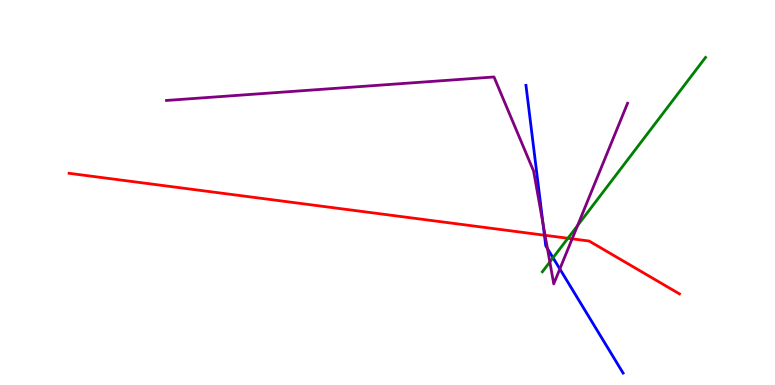[{'lines': ['blue', 'red'], 'intersections': [{'x': 7.02, 'y': 3.89}]}, {'lines': ['green', 'red'], 'intersections': [{'x': 7.33, 'y': 3.81}]}, {'lines': ['purple', 'red'], 'intersections': [{'x': 7.03, 'y': 3.89}, {'x': 7.38, 'y': 3.8}]}, {'lines': ['blue', 'green'], 'intersections': [{'x': 7.14, 'y': 3.3}]}, {'lines': ['blue', 'purple'], 'intersections': [{'x': 7.01, 'y': 4.18}, {'x': 7.06, 'y': 3.54}, {'x': 7.22, 'y': 3.01}]}, {'lines': ['green', 'purple'], 'intersections': [{'x': 7.09, 'y': 3.2}, {'x': 7.45, 'y': 4.14}]}]